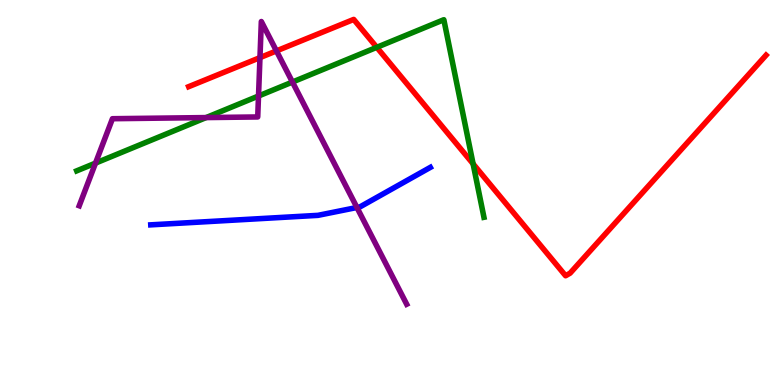[{'lines': ['blue', 'red'], 'intersections': []}, {'lines': ['green', 'red'], 'intersections': [{'x': 4.86, 'y': 8.77}, {'x': 6.1, 'y': 5.74}]}, {'lines': ['purple', 'red'], 'intersections': [{'x': 3.35, 'y': 8.5}, {'x': 3.57, 'y': 8.68}]}, {'lines': ['blue', 'green'], 'intersections': []}, {'lines': ['blue', 'purple'], 'intersections': [{'x': 4.61, 'y': 4.61}]}, {'lines': ['green', 'purple'], 'intersections': [{'x': 1.23, 'y': 5.76}, {'x': 2.66, 'y': 6.95}, {'x': 3.34, 'y': 7.51}, {'x': 3.77, 'y': 7.87}]}]